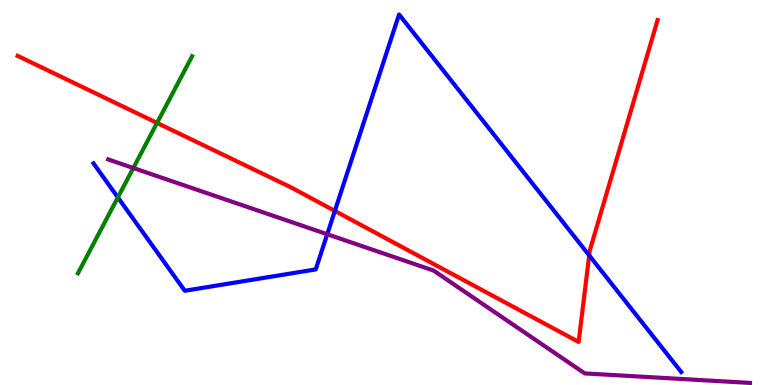[{'lines': ['blue', 'red'], 'intersections': [{'x': 4.32, 'y': 4.52}, {'x': 7.6, 'y': 3.37}]}, {'lines': ['green', 'red'], 'intersections': [{'x': 2.03, 'y': 6.81}]}, {'lines': ['purple', 'red'], 'intersections': []}, {'lines': ['blue', 'green'], 'intersections': [{'x': 1.52, 'y': 4.87}]}, {'lines': ['blue', 'purple'], 'intersections': [{'x': 4.22, 'y': 3.92}]}, {'lines': ['green', 'purple'], 'intersections': [{'x': 1.72, 'y': 5.64}]}]